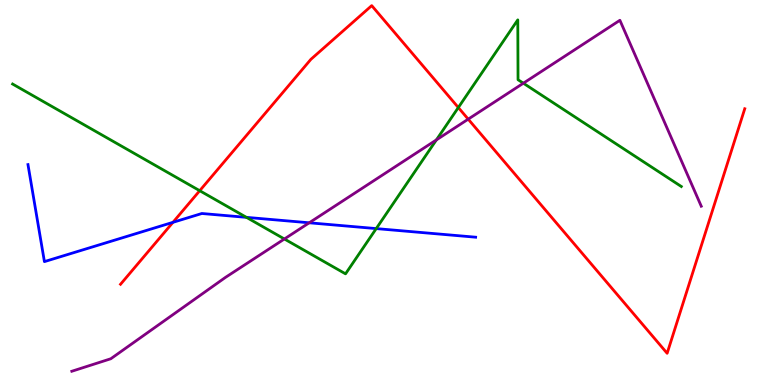[{'lines': ['blue', 'red'], 'intersections': [{'x': 2.23, 'y': 4.23}]}, {'lines': ['green', 'red'], 'intersections': [{'x': 2.58, 'y': 5.05}, {'x': 5.91, 'y': 7.21}]}, {'lines': ['purple', 'red'], 'intersections': [{'x': 6.04, 'y': 6.9}]}, {'lines': ['blue', 'green'], 'intersections': [{'x': 3.18, 'y': 4.35}, {'x': 4.85, 'y': 4.06}]}, {'lines': ['blue', 'purple'], 'intersections': [{'x': 3.99, 'y': 4.21}]}, {'lines': ['green', 'purple'], 'intersections': [{'x': 3.67, 'y': 3.79}, {'x': 5.63, 'y': 6.37}, {'x': 6.75, 'y': 7.84}]}]